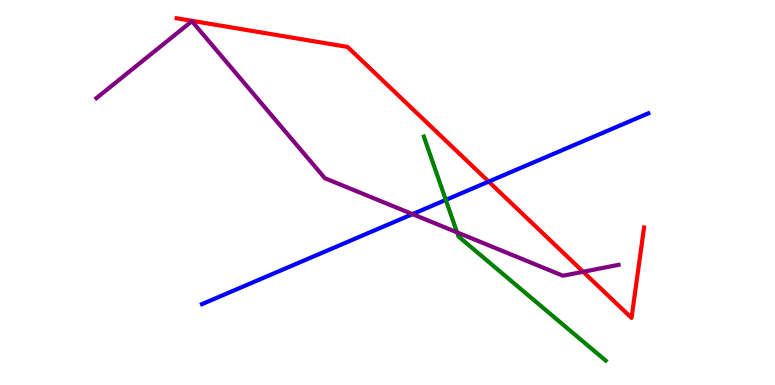[{'lines': ['blue', 'red'], 'intersections': [{'x': 6.31, 'y': 5.28}]}, {'lines': ['green', 'red'], 'intersections': []}, {'lines': ['purple', 'red'], 'intersections': [{'x': 7.53, 'y': 2.94}]}, {'lines': ['blue', 'green'], 'intersections': [{'x': 5.75, 'y': 4.81}]}, {'lines': ['blue', 'purple'], 'intersections': [{'x': 5.32, 'y': 4.44}]}, {'lines': ['green', 'purple'], 'intersections': [{'x': 5.9, 'y': 3.96}]}]